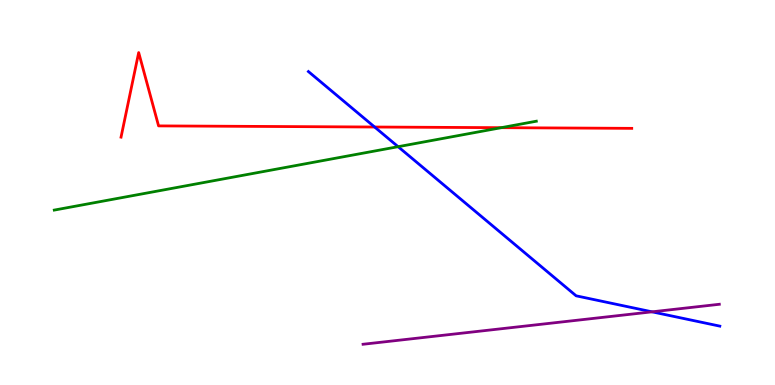[{'lines': ['blue', 'red'], 'intersections': [{'x': 4.83, 'y': 6.7}]}, {'lines': ['green', 'red'], 'intersections': [{'x': 6.47, 'y': 6.68}]}, {'lines': ['purple', 'red'], 'intersections': []}, {'lines': ['blue', 'green'], 'intersections': [{'x': 5.14, 'y': 6.19}]}, {'lines': ['blue', 'purple'], 'intersections': [{'x': 8.41, 'y': 1.9}]}, {'lines': ['green', 'purple'], 'intersections': []}]